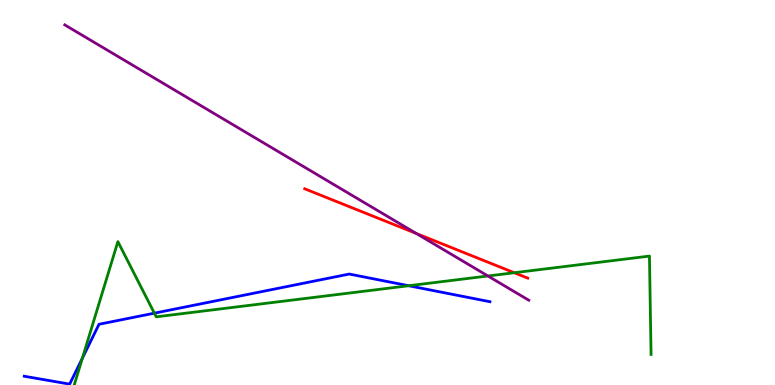[{'lines': ['blue', 'red'], 'intersections': []}, {'lines': ['green', 'red'], 'intersections': [{'x': 6.64, 'y': 2.92}]}, {'lines': ['purple', 'red'], 'intersections': [{'x': 5.37, 'y': 3.93}]}, {'lines': ['blue', 'green'], 'intersections': [{'x': 1.06, 'y': 0.698}, {'x': 1.99, 'y': 1.87}, {'x': 5.27, 'y': 2.58}]}, {'lines': ['blue', 'purple'], 'intersections': []}, {'lines': ['green', 'purple'], 'intersections': [{'x': 6.3, 'y': 2.83}]}]